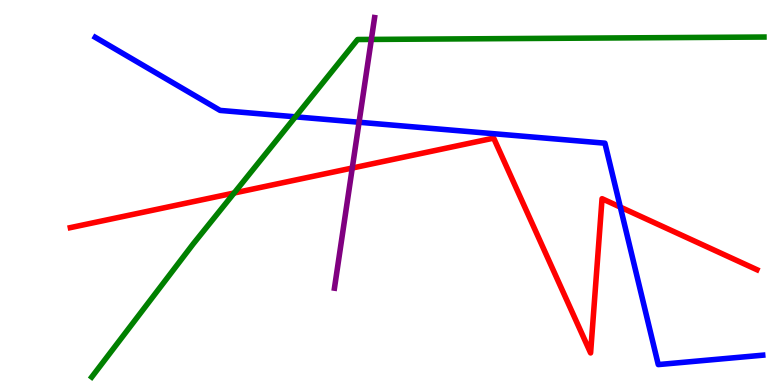[{'lines': ['blue', 'red'], 'intersections': [{'x': 8.0, 'y': 4.62}]}, {'lines': ['green', 'red'], 'intersections': [{'x': 3.02, 'y': 4.99}]}, {'lines': ['purple', 'red'], 'intersections': [{'x': 4.55, 'y': 5.64}]}, {'lines': ['blue', 'green'], 'intersections': [{'x': 3.81, 'y': 6.97}]}, {'lines': ['blue', 'purple'], 'intersections': [{'x': 4.63, 'y': 6.82}]}, {'lines': ['green', 'purple'], 'intersections': [{'x': 4.79, 'y': 8.98}]}]